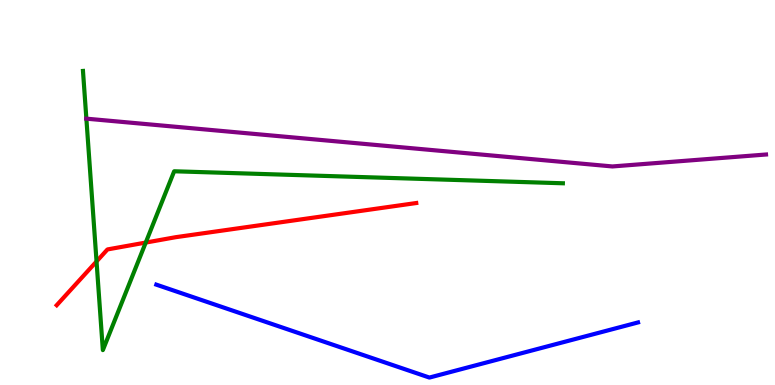[{'lines': ['blue', 'red'], 'intersections': []}, {'lines': ['green', 'red'], 'intersections': [{'x': 1.25, 'y': 3.21}, {'x': 1.88, 'y': 3.7}]}, {'lines': ['purple', 'red'], 'intersections': []}, {'lines': ['blue', 'green'], 'intersections': []}, {'lines': ['blue', 'purple'], 'intersections': []}, {'lines': ['green', 'purple'], 'intersections': [{'x': 1.11, 'y': 6.92}]}]